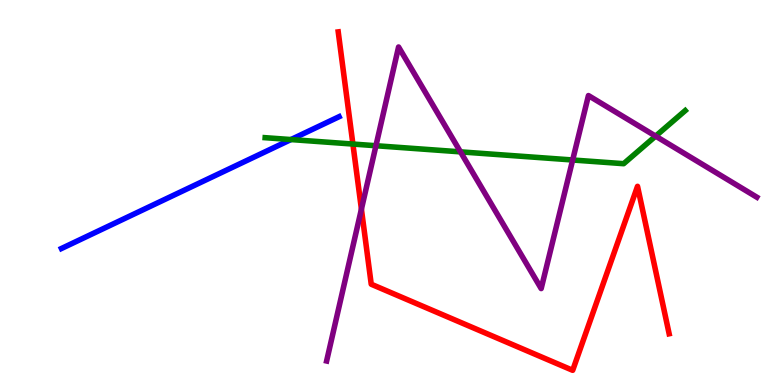[{'lines': ['blue', 'red'], 'intersections': []}, {'lines': ['green', 'red'], 'intersections': [{'x': 4.55, 'y': 6.26}]}, {'lines': ['purple', 'red'], 'intersections': [{'x': 4.66, 'y': 4.57}]}, {'lines': ['blue', 'green'], 'intersections': [{'x': 3.75, 'y': 6.38}]}, {'lines': ['blue', 'purple'], 'intersections': []}, {'lines': ['green', 'purple'], 'intersections': [{'x': 4.85, 'y': 6.21}, {'x': 5.94, 'y': 6.06}, {'x': 7.39, 'y': 5.84}, {'x': 8.46, 'y': 6.46}]}]